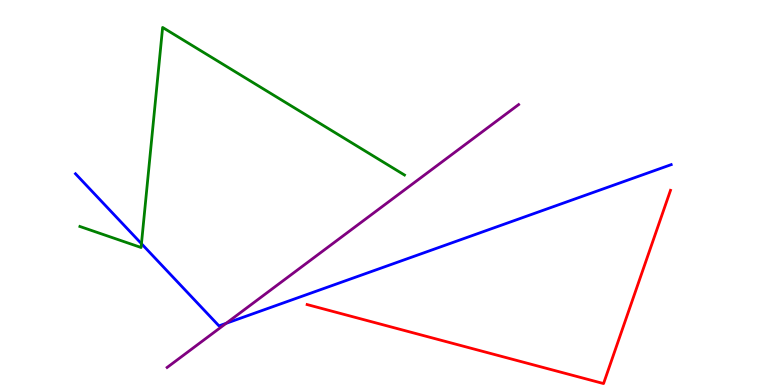[{'lines': ['blue', 'red'], 'intersections': []}, {'lines': ['green', 'red'], 'intersections': []}, {'lines': ['purple', 'red'], 'intersections': []}, {'lines': ['blue', 'green'], 'intersections': [{'x': 1.83, 'y': 3.67}]}, {'lines': ['blue', 'purple'], 'intersections': [{'x': 2.92, 'y': 1.6}]}, {'lines': ['green', 'purple'], 'intersections': []}]